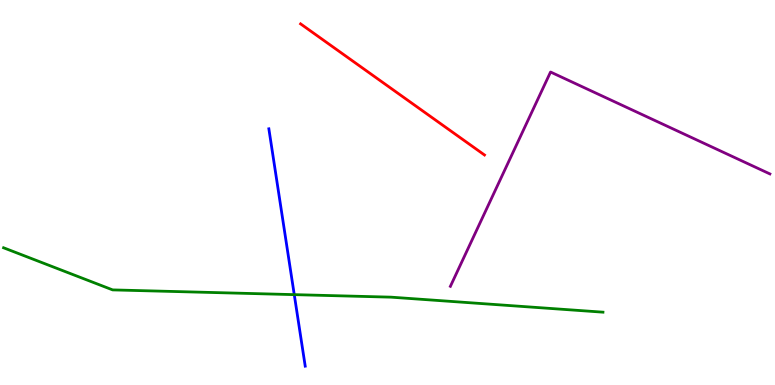[{'lines': ['blue', 'red'], 'intersections': []}, {'lines': ['green', 'red'], 'intersections': []}, {'lines': ['purple', 'red'], 'intersections': []}, {'lines': ['blue', 'green'], 'intersections': [{'x': 3.8, 'y': 2.35}]}, {'lines': ['blue', 'purple'], 'intersections': []}, {'lines': ['green', 'purple'], 'intersections': []}]